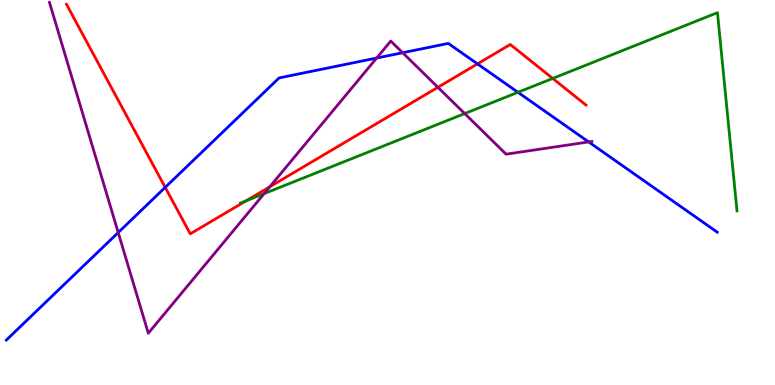[{'lines': ['blue', 'red'], 'intersections': [{'x': 2.13, 'y': 5.13}, {'x': 6.16, 'y': 8.34}]}, {'lines': ['green', 'red'], 'intersections': [{'x': 3.17, 'y': 4.78}, {'x': 7.13, 'y': 7.96}]}, {'lines': ['purple', 'red'], 'intersections': [{'x': 3.48, 'y': 5.15}, {'x': 5.65, 'y': 7.73}]}, {'lines': ['blue', 'green'], 'intersections': [{'x': 6.68, 'y': 7.6}]}, {'lines': ['blue', 'purple'], 'intersections': [{'x': 1.53, 'y': 3.96}, {'x': 4.86, 'y': 8.49}, {'x': 5.2, 'y': 8.63}, {'x': 7.6, 'y': 6.31}]}, {'lines': ['green', 'purple'], 'intersections': [{'x': 3.41, 'y': 4.97}, {'x': 6.0, 'y': 7.05}]}]